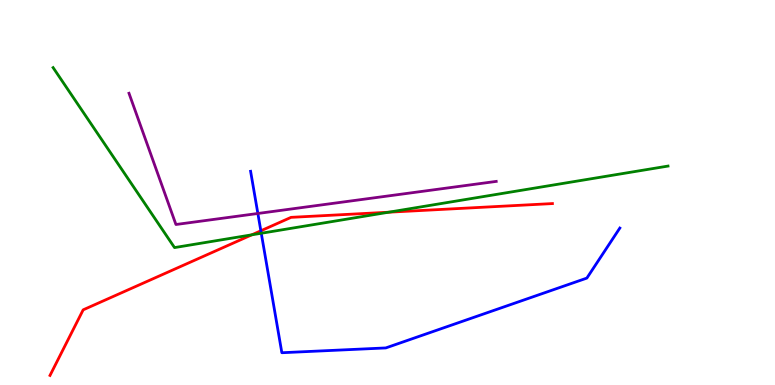[{'lines': ['blue', 'red'], 'intersections': [{'x': 3.37, 'y': 4.01}]}, {'lines': ['green', 'red'], 'intersections': [{'x': 3.25, 'y': 3.9}, {'x': 5.02, 'y': 4.49}]}, {'lines': ['purple', 'red'], 'intersections': []}, {'lines': ['blue', 'green'], 'intersections': [{'x': 3.37, 'y': 3.94}]}, {'lines': ['blue', 'purple'], 'intersections': [{'x': 3.33, 'y': 4.46}]}, {'lines': ['green', 'purple'], 'intersections': []}]